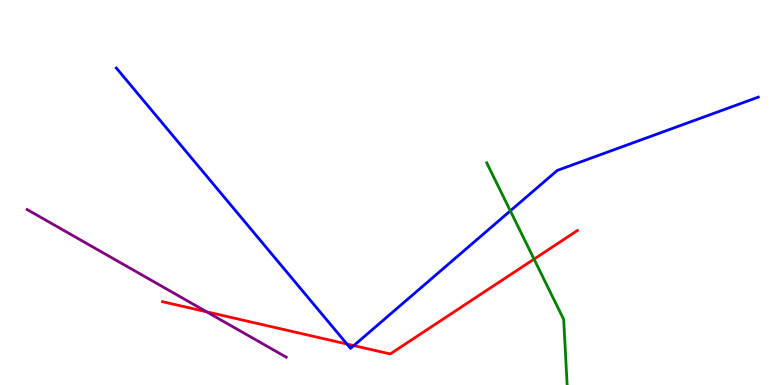[{'lines': ['blue', 'red'], 'intersections': [{'x': 4.48, 'y': 1.06}, {'x': 4.56, 'y': 1.02}]}, {'lines': ['green', 'red'], 'intersections': [{'x': 6.89, 'y': 3.27}]}, {'lines': ['purple', 'red'], 'intersections': [{'x': 2.67, 'y': 1.9}]}, {'lines': ['blue', 'green'], 'intersections': [{'x': 6.58, 'y': 4.52}]}, {'lines': ['blue', 'purple'], 'intersections': []}, {'lines': ['green', 'purple'], 'intersections': []}]